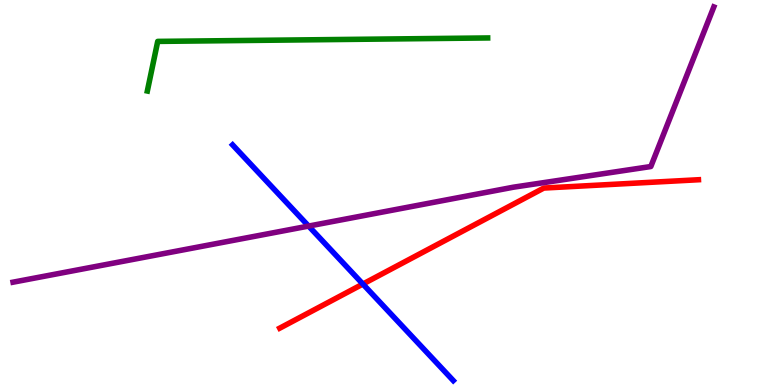[{'lines': ['blue', 'red'], 'intersections': [{'x': 4.68, 'y': 2.62}]}, {'lines': ['green', 'red'], 'intersections': []}, {'lines': ['purple', 'red'], 'intersections': []}, {'lines': ['blue', 'green'], 'intersections': []}, {'lines': ['blue', 'purple'], 'intersections': [{'x': 3.98, 'y': 4.13}]}, {'lines': ['green', 'purple'], 'intersections': []}]